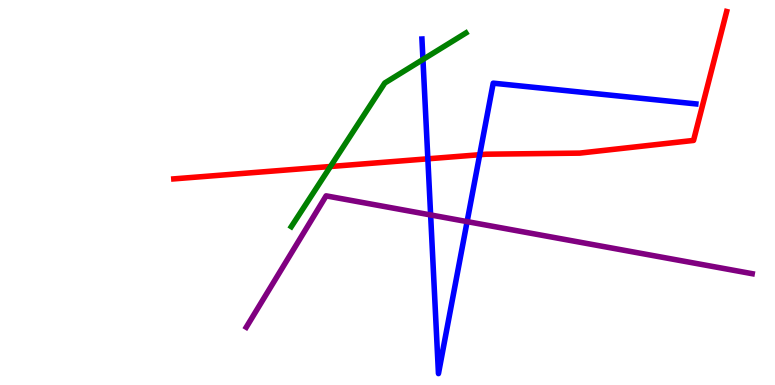[{'lines': ['blue', 'red'], 'intersections': [{'x': 5.52, 'y': 5.87}, {'x': 6.19, 'y': 5.98}]}, {'lines': ['green', 'red'], 'intersections': [{'x': 4.26, 'y': 5.68}]}, {'lines': ['purple', 'red'], 'intersections': []}, {'lines': ['blue', 'green'], 'intersections': [{'x': 5.46, 'y': 8.46}]}, {'lines': ['blue', 'purple'], 'intersections': [{'x': 5.56, 'y': 4.42}, {'x': 6.03, 'y': 4.24}]}, {'lines': ['green', 'purple'], 'intersections': []}]